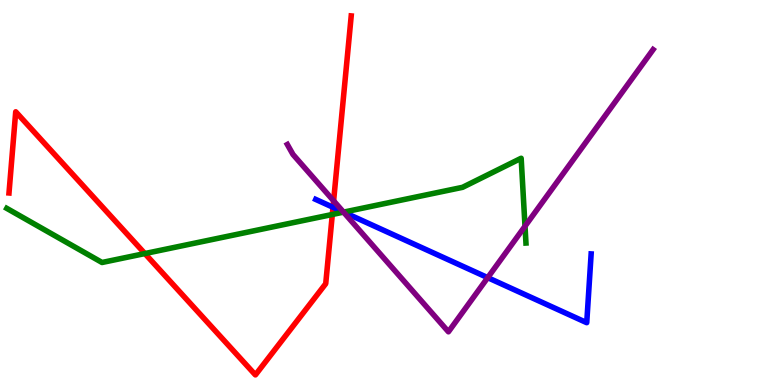[{'lines': ['blue', 'red'], 'intersections': [{'x': 4.3, 'y': 4.62}]}, {'lines': ['green', 'red'], 'intersections': [{'x': 1.87, 'y': 3.41}, {'x': 4.29, 'y': 4.43}]}, {'lines': ['purple', 'red'], 'intersections': [{'x': 4.3, 'y': 4.78}]}, {'lines': ['blue', 'green'], 'intersections': [{'x': 4.43, 'y': 4.49}]}, {'lines': ['blue', 'purple'], 'intersections': [{'x': 4.43, 'y': 4.49}, {'x': 6.29, 'y': 2.79}]}, {'lines': ['green', 'purple'], 'intersections': [{'x': 4.43, 'y': 4.49}, {'x': 6.77, 'y': 4.12}]}]